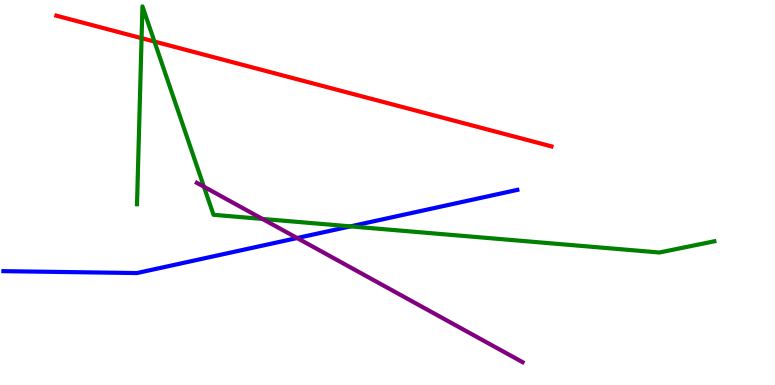[{'lines': ['blue', 'red'], 'intersections': []}, {'lines': ['green', 'red'], 'intersections': [{'x': 1.83, 'y': 9.01}, {'x': 1.99, 'y': 8.92}]}, {'lines': ['purple', 'red'], 'intersections': []}, {'lines': ['blue', 'green'], 'intersections': [{'x': 4.52, 'y': 4.12}]}, {'lines': ['blue', 'purple'], 'intersections': [{'x': 3.83, 'y': 3.82}]}, {'lines': ['green', 'purple'], 'intersections': [{'x': 2.63, 'y': 5.15}, {'x': 3.39, 'y': 4.31}]}]